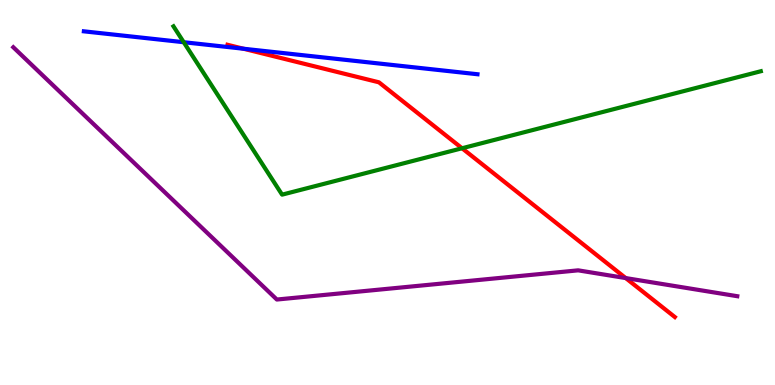[{'lines': ['blue', 'red'], 'intersections': [{'x': 3.14, 'y': 8.73}]}, {'lines': ['green', 'red'], 'intersections': [{'x': 5.96, 'y': 6.15}]}, {'lines': ['purple', 'red'], 'intersections': [{'x': 8.07, 'y': 2.78}]}, {'lines': ['blue', 'green'], 'intersections': [{'x': 2.37, 'y': 8.9}]}, {'lines': ['blue', 'purple'], 'intersections': []}, {'lines': ['green', 'purple'], 'intersections': []}]